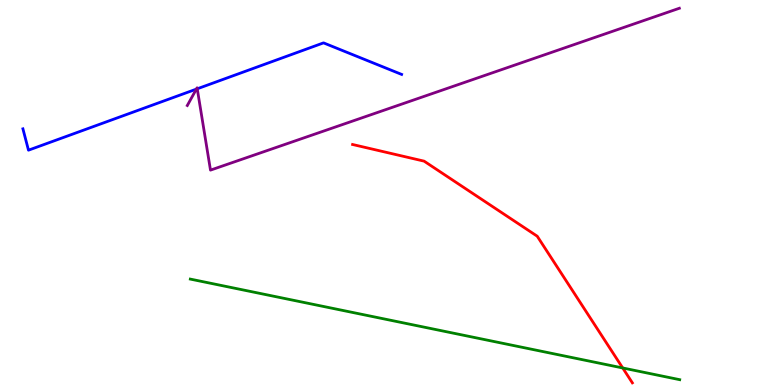[{'lines': ['blue', 'red'], 'intersections': []}, {'lines': ['green', 'red'], 'intersections': [{'x': 8.03, 'y': 0.442}]}, {'lines': ['purple', 'red'], 'intersections': []}, {'lines': ['blue', 'green'], 'intersections': []}, {'lines': ['blue', 'purple'], 'intersections': [{'x': 2.53, 'y': 7.69}, {'x': 2.55, 'y': 7.69}]}, {'lines': ['green', 'purple'], 'intersections': []}]